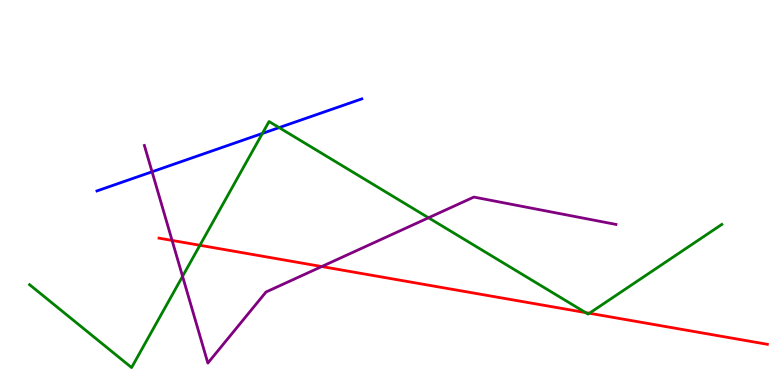[{'lines': ['blue', 'red'], 'intersections': []}, {'lines': ['green', 'red'], 'intersections': [{'x': 2.58, 'y': 3.63}, {'x': 7.56, 'y': 1.88}, {'x': 7.61, 'y': 1.86}]}, {'lines': ['purple', 'red'], 'intersections': [{'x': 2.22, 'y': 3.76}, {'x': 4.15, 'y': 3.08}]}, {'lines': ['blue', 'green'], 'intersections': [{'x': 3.39, 'y': 6.53}, {'x': 3.6, 'y': 6.69}]}, {'lines': ['blue', 'purple'], 'intersections': [{'x': 1.96, 'y': 5.54}]}, {'lines': ['green', 'purple'], 'intersections': [{'x': 2.36, 'y': 2.82}, {'x': 5.53, 'y': 4.34}]}]